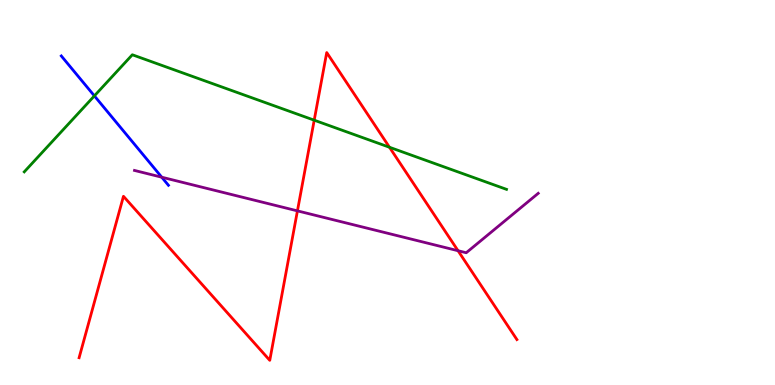[{'lines': ['blue', 'red'], 'intersections': []}, {'lines': ['green', 'red'], 'intersections': [{'x': 4.05, 'y': 6.88}, {'x': 5.03, 'y': 6.18}]}, {'lines': ['purple', 'red'], 'intersections': [{'x': 3.84, 'y': 4.52}, {'x': 5.91, 'y': 3.49}]}, {'lines': ['blue', 'green'], 'intersections': [{'x': 1.22, 'y': 7.51}]}, {'lines': ['blue', 'purple'], 'intersections': [{'x': 2.09, 'y': 5.4}]}, {'lines': ['green', 'purple'], 'intersections': []}]